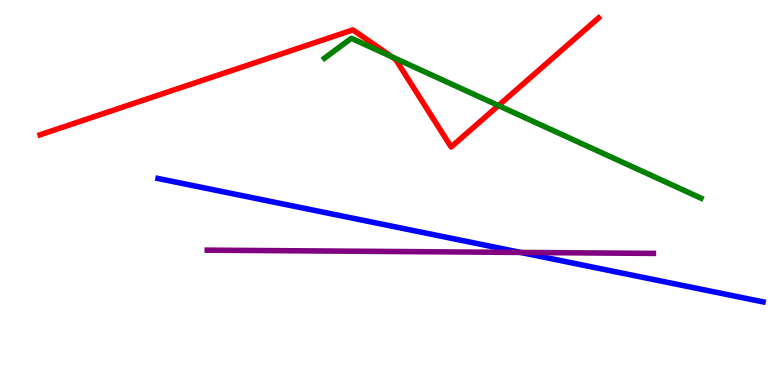[{'lines': ['blue', 'red'], 'intersections': []}, {'lines': ['green', 'red'], 'intersections': [{'x': 5.06, 'y': 8.53}, {'x': 6.43, 'y': 7.26}]}, {'lines': ['purple', 'red'], 'intersections': []}, {'lines': ['blue', 'green'], 'intersections': []}, {'lines': ['blue', 'purple'], 'intersections': [{'x': 6.72, 'y': 3.44}]}, {'lines': ['green', 'purple'], 'intersections': []}]